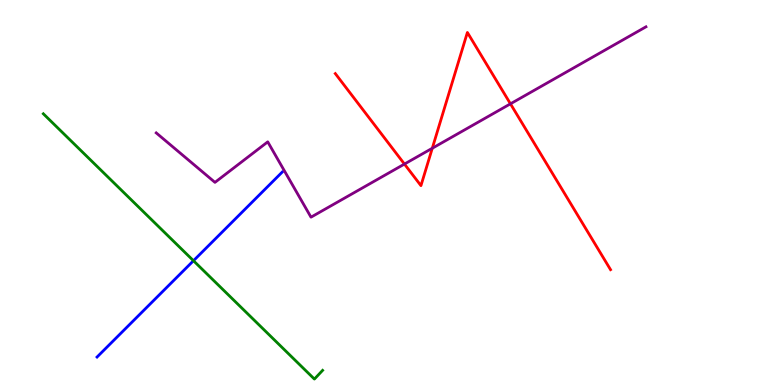[{'lines': ['blue', 'red'], 'intersections': []}, {'lines': ['green', 'red'], 'intersections': []}, {'lines': ['purple', 'red'], 'intersections': [{'x': 5.22, 'y': 5.74}, {'x': 5.58, 'y': 6.15}, {'x': 6.59, 'y': 7.3}]}, {'lines': ['blue', 'green'], 'intersections': [{'x': 2.5, 'y': 3.23}]}, {'lines': ['blue', 'purple'], 'intersections': []}, {'lines': ['green', 'purple'], 'intersections': []}]